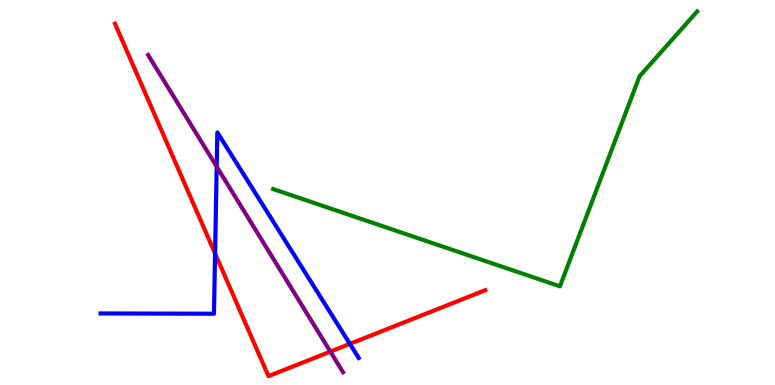[{'lines': ['blue', 'red'], 'intersections': [{'x': 2.78, 'y': 3.41}, {'x': 4.51, 'y': 1.07}]}, {'lines': ['green', 'red'], 'intersections': []}, {'lines': ['purple', 'red'], 'intersections': [{'x': 4.26, 'y': 0.867}]}, {'lines': ['blue', 'green'], 'intersections': []}, {'lines': ['blue', 'purple'], 'intersections': [{'x': 2.8, 'y': 5.67}]}, {'lines': ['green', 'purple'], 'intersections': []}]